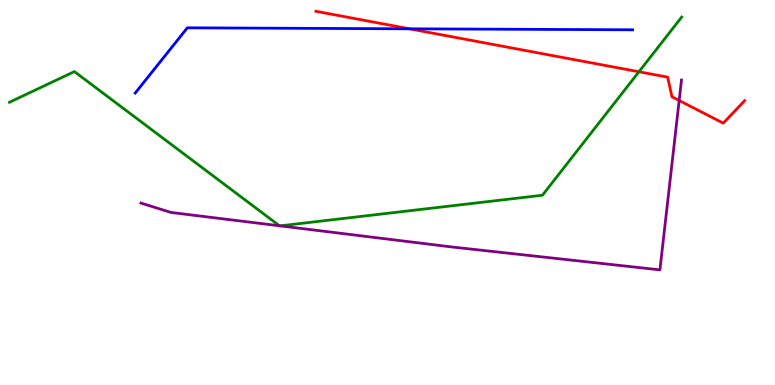[{'lines': ['blue', 'red'], 'intersections': [{'x': 5.28, 'y': 9.25}]}, {'lines': ['green', 'red'], 'intersections': [{'x': 8.24, 'y': 8.14}]}, {'lines': ['purple', 'red'], 'intersections': [{'x': 8.76, 'y': 7.39}]}, {'lines': ['blue', 'green'], 'intersections': []}, {'lines': ['blue', 'purple'], 'intersections': []}, {'lines': ['green', 'purple'], 'intersections': [{'x': 3.61, 'y': 4.14}, {'x': 3.61, 'y': 4.13}]}]